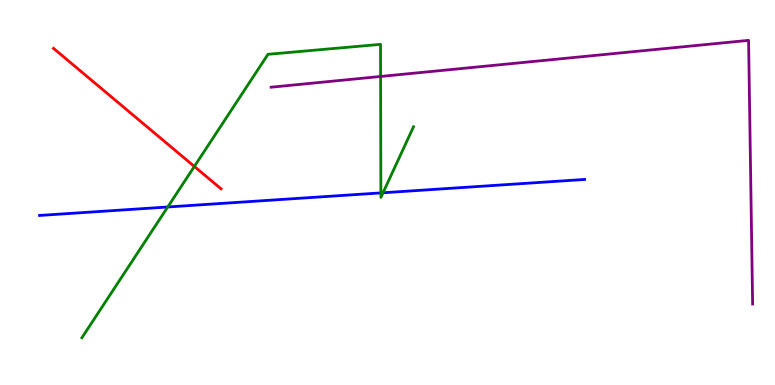[{'lines': ['blue', 'red'], 'intersections': []}, {'lines': ['green', 'red'], 'intersections': [{'x': 2.51, 'y': 5.68}]}, {'lines': ['purple', 'red'], 'intersections': []}, {'lines': ['blue', 'green'], 'intersections': [{'x': 2.16, 'y': 4.62}, {'x': 4.91, 'y': 4.99}, {'x': 4.94, 'y': 4.99}]}, {'lines': ['blue', 'purple'], 'intersections': []}, {'lines': ['green', 'purple'], 'intersections': [{'x': 4.91, 'y': 8.01}]}]